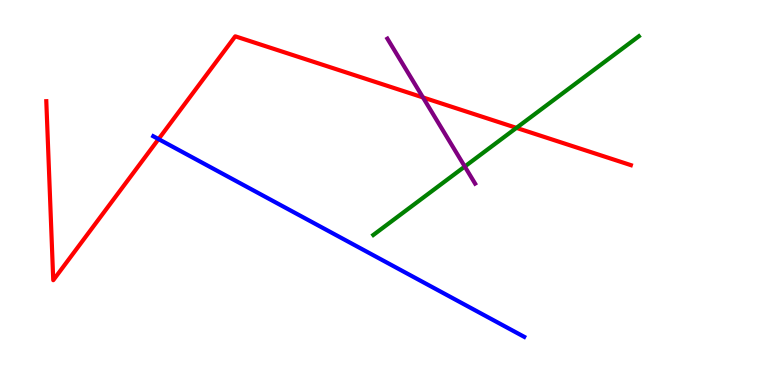[{'lines': ['blue', 'red'], 'intersections': [{'x': 2.05, 'y': 6.39}]}, {'lines': ['green', 'red'], 'intersections': [{'x': 6.66, 'y': 6.68}]}, {'lines': ['purple', 'red'], 'intersections': [{'x': 5.46, 'y': 7.47}]}, {'lines': ['blue', 'green'], 'intersections': []}, {'lines': ['blue', 'purple'], 'intersections': []}, {'lines': ['green', 'purple'], 'intersections': [{'x': 6.0, 'y': 5.67}]}]